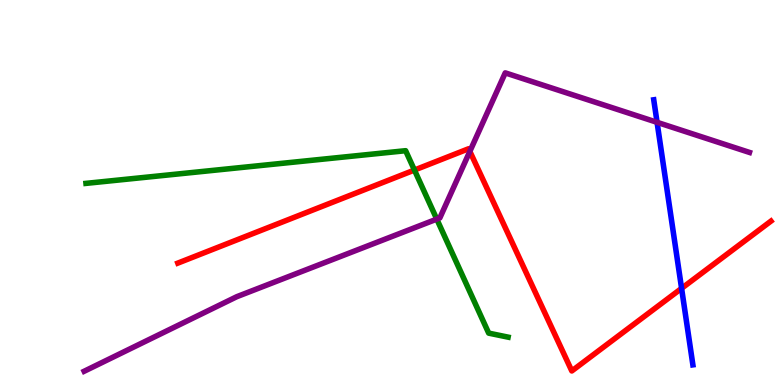[{'lines': ['blue', 'red'], 'intersections': [{'x': 8.79, 'y': 2.51}]}, {'lines': ['green', 'red'], 'intersections': [{'x': 5.35, 'y': 5.58}]}, {'lines': ['purple', 'red'], 'intersections': [{'x': 6.06, 'y': 6.07}]}, {'lines': ['blue', 'green'], 'intersections': []}, {'lines': ['blue', 'purple'], 'intersections': [{'x': 8.48, 'y': 6.82}]}, {'lines': ['green', 'purple'], 'intersections': [{'x': 5.64, 'y': 4.31}]}]